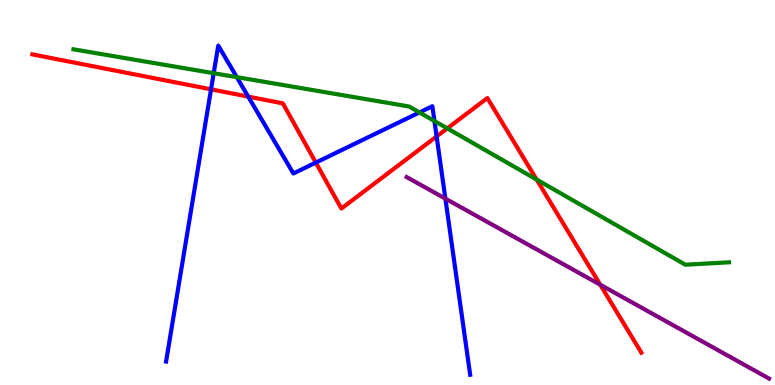[{'lines': ['blue', 'red'], 'intersections': [{'x': 2.72, 'y': 7.68}, {'x': 3.2, 'y': 7.49}, {'x': 4.07, 'y': 5.78}, {'x': 5.63, 'y': 6.46}]}, {'lines': ['green', 'red'], 'intersections': [{'x': 5.77, 'y': 6.67}, {'x': 6.92, 'y': 5.34}]}, {'lines': ['purple', 'red'], 'intersections': [{'x': 7.75, 'y': 2.6}]}, {'lines': ['blue', 'green'], 'intersections': [{'x': 2.76, 'y': 8.1}, {'x': 3.06, 'y': 8.0}, {'x': 5.41, 'y': 7.08}, {'x': 5.61, 'y': 6.86}]}, {'lines': ['blue', 'purple'], 'intersections': [{'x': 5.75, 'y': 4.84}]}, {'lines': ['green', 'purple'], 'intersections': []}]